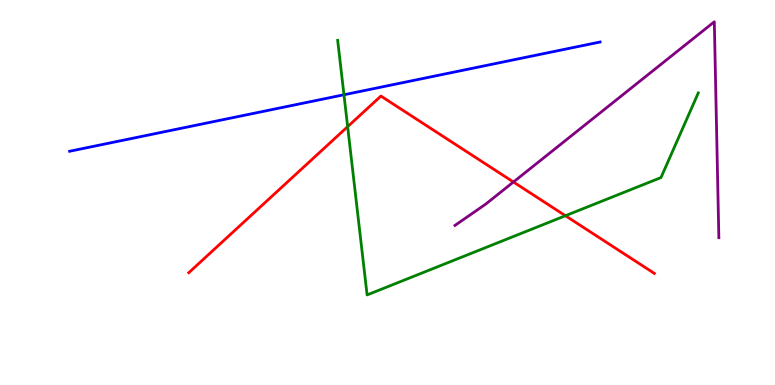[{'lines': ['blue', 'red'], 'intersections': []}, {'lines': ['green', 'red'], 'intersections': [{'x': 4.49, 'y': 6.71}, {'x': 7.3, 'y': 4.4}]}, {'lines': ['purple', 'red'], 'intersections': [{'x': 6.62, 'y': 5.27}]}, {'lines': ['blue', 'green'], 'intersections': [{'x': 4.44, 'y': 7.54}]}, {'lines': ['blue', 'purple'], 'intersections': []}, {'lines': ['green', 'purple'], 'intersections': []}]